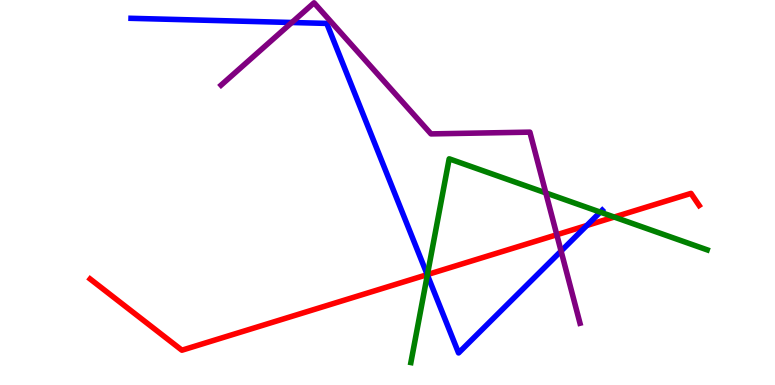[{'lines': ['blue', 'red'], 'intersections': [{'x': 5.51, 'y': 2.87}, {'x': 7.57, 'y': 4.14}]}, {'lines': ['green', 'red'], 'intersections': [{'x': 5.52, 'y': 2.87}, {'x': 7.93, 'y': 4.36}]}, {'lines': ['purple', 'red'], 'intersections': [{'x': 7.18, 'y': 3.9}]}, {'lines': ['blue', 'green'], 'intersections': [{'x': 5.51, 'y': 2.86}, {'x': 7.75, 'y': 4.49}]}, {'lines': ['blue', 'purple'], 'intersections': [{'x': 3.77, 'y': 9.42}, {'x': 7.24, 'y': 3.48}]}, {'lines': ['green', 'purple'], 'intersections': [{'x': 7.04, 'y': 4.99}]}]